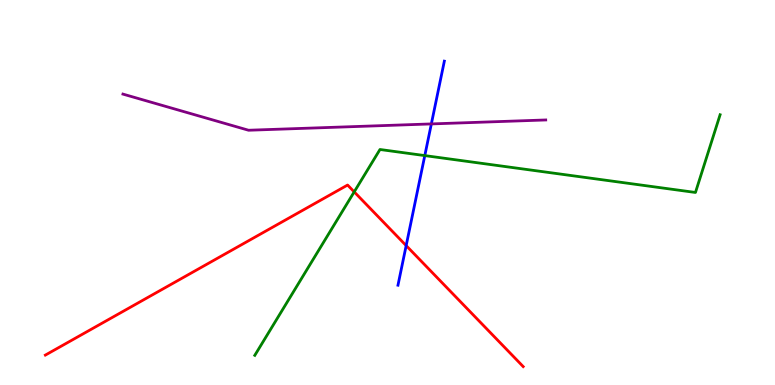[{'lines': ['blue', 'red'], 'intersections': [{'x': 5.24, 'y': 3.62}]}, {'lines': ['green', 'red'], 'intersections': [{'x': 4.57, 'y': 5.02}]}, {'lines': ['purple', 'red'], 'intersections': []}, {'lines': ['blue', 'green'], 'intersections': [{'x': 5.48, 'y': 5.96}]}, {'lines': ['blue', 'purple'], 'intersections': [{'x': 5.57, 'y': 6.78}]}, {'lines': ['green', 'purple'], 'intersections': []}]